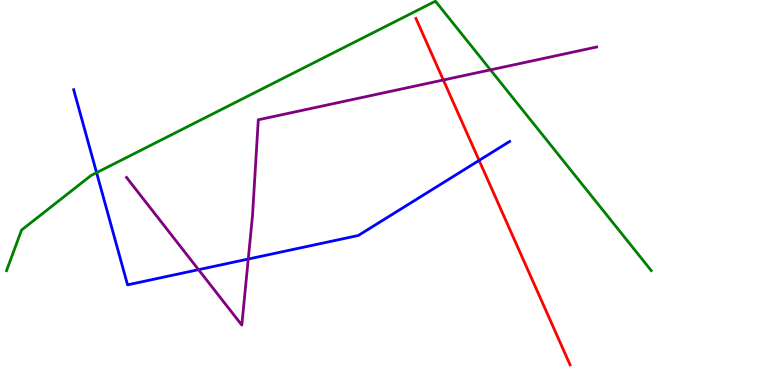[{'lines': ['blue', 'red'], 'intersections': [{'x': 6.18, 'y': 5.83}]}, {'lines': ['green', 'red'], 'intersections': []}, {'lines': ['purple', 'red'], 'intersections': [{'x': 5.72, 'y': 7.92}]}, {'lines': ['blue', 'green'], 'intersections': [{'x': 1.25, 'y': 5.51}]}, {'lines': ['blue', 'purple'], 'intersections': [{'x': 2.56, 'y': 3.0}, {'x': 3.2, 'y': 3.27}]}, {'lines': ['green', 'purple'], 'intersections': [{'x': 6.33, 'y': 8.19}]}]